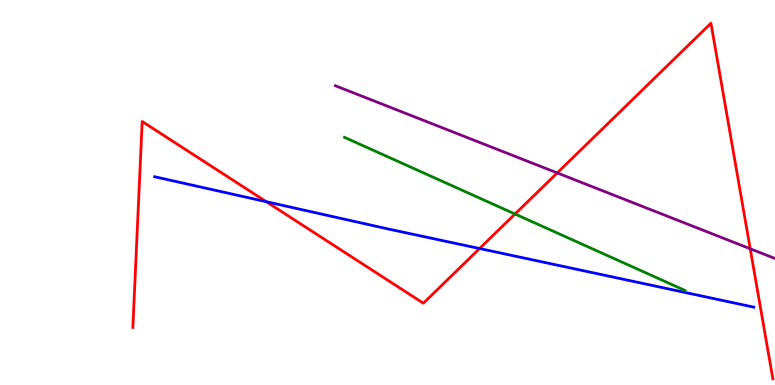[{'lines': ['blue', 'red'], 'intersections': [{'x': 3.44, 'y': 4.76}, {'x': 6.19, 'y': 3.54}]}, {'lines': ['green', 'red'], 'intersections': [{'x': 6.65, 'y': 4.44}]}, {'lines': ['purple', 'red'], 'intersections': [{'x': 7.19, 'y': 5.51}, {'x': 9.68, 'y': 3.54}]}, {'lines': ['blue', 'green'], 'intersections': []}, {'lines': ['blue', 'purple'], 'intersections': []}, {'lines': ['green', 'purple'], 'intersections': []}]